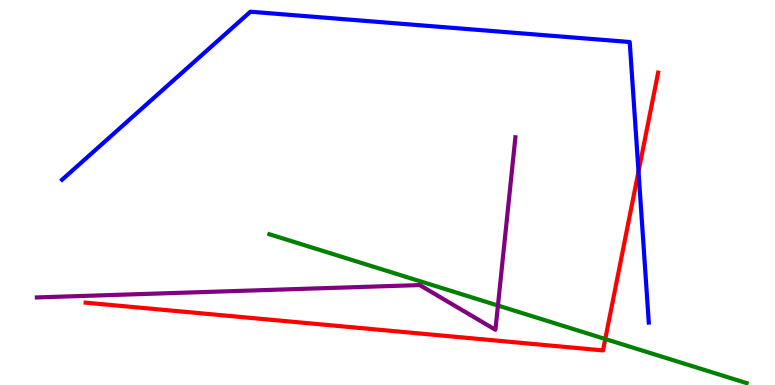[{'lines': ['blue', 'red'], 'intersections': [{'x': 8.24, 'y': 5.55}]}, {'lines': ['green', 'red'], 'intersections': [{'x': 7.81, 'y': 1.19}]}, {'lines': ['purple', 'red'], 'intersections': []}, {'lines': ['blue', 'green'], 'intersections': []}, {'lines': ['blue', 'purple'], 'intersections': []}, {'lines': ['green', 'purple'], 'intersections': [{'x': 6.42, 'y': 2.06}]}]